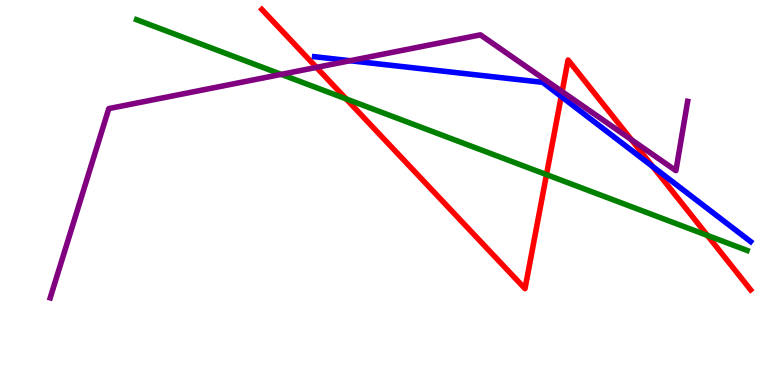[{'lines': ['blue', 'red'], 'intersections': [{'x': 7.24, 'y': 7.49}, {'x': 8.42, 'y': 5.67}]}, {'lines': ['green', 'red'], 'intersections': [{'x': 4.47, 'y': 7.43}, {'x': 7.05, 'y': 5.46}, {'x': 9.13, 'y': 3.88}]}, {'lines': ['purple', 'red'], 'intersections': [{'x': 4.08, 'y': 8.25}, {'x': 7.25, 'y': 7.62}, {'x': 8.15, 'y': 6.37}]}, {'lines': ['blue', 'green'], 'intersections': []}, {'lines': ['blue', 'purple'], 'intersections': [{'x': 4.52, 'y': 8.42}]}, {'lines': ['green', 'purple'], 'intersections': [{'x': 3.63, 'y': 8.07}]}]